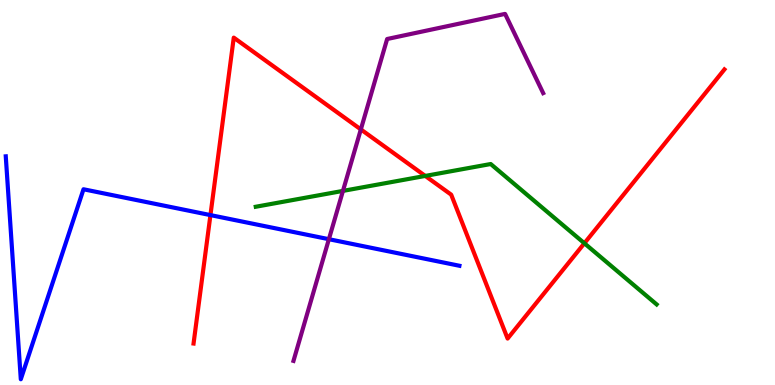[{'lines': ['blue', 'red'], 'intersections': [{'x': 2.72, 'y': 4.41}]}, {'lines': ['green', 'red'], 'intersections': [{'x': 5.49, 'y': 5.43}, {'x': 7.54, 'y': 3.68}]}, {'lines': ['purple', 'red'], 'intersections': [{'x': 4.66, 'y': 6.64}]}, {'lines': ['blue', 'green'], 'intersections': []}, {'lines': ['blue', 'purple'], 'intersections': [{'x': 4.24, 'y': 3.79}]}, {'lines': ['green', 'purple'], 'intersections': [{'x': 4.43, 'y': 5.04}]}]